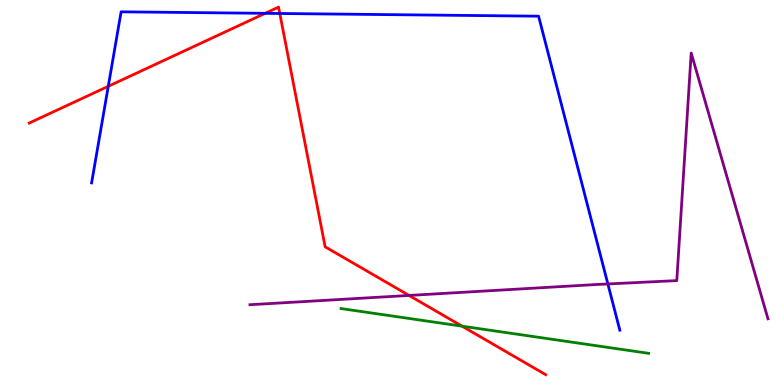[{'lines': ['blue', 'red'], 'intersections': [{'x': 1.4, 'y': 7.76}, {'x': 3.42, 'y': 9.65}, {'x': 3.61, 'y': 9.65}]}, {'lines': ['green', 'red'], 'intersections': [{'x': 5.96, 'y': 1.53}]}, {'lines': ['purple', 'red'], 'intersections': [{'x': 5.28, 'y': 2.33}]}, {'lines': ['blue', 'green'], 'intersections': []}, {'lines': ['blue', 'purple'], 'intersections': [{'x': 7.84, 'y': 2.62}]}, {'lines': ['green', 'purple'], 'intersections': []}]